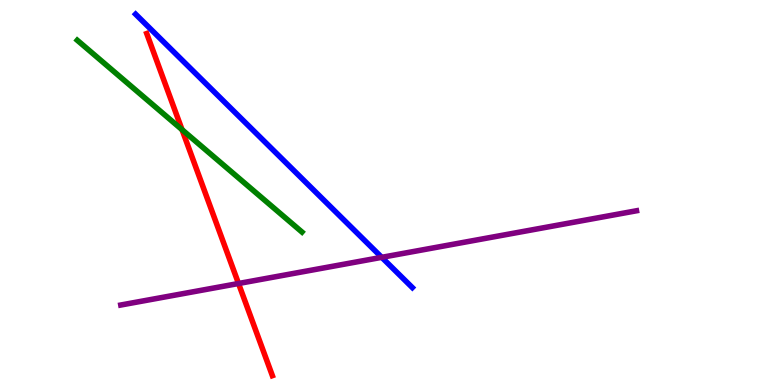[{'lines': ['blue', 'red'], 'intersections': []}, {'lines': ['green', 'red'], 'intersections': [{'x': 2.35, 'y': 6.63}]}, {'lines': ['purple', 'red'], 'intersections': [{'x': 3.08, 'y': 2.64}]}, {'lines': ['blue', 'green'], 'intersections': []}, {'lines': ['blue', 'purple'], 'intersections': [{'x': 4.93, 'y': 3.32}]}, {'lines': ['green', 'purple'], 'intersections': []}]